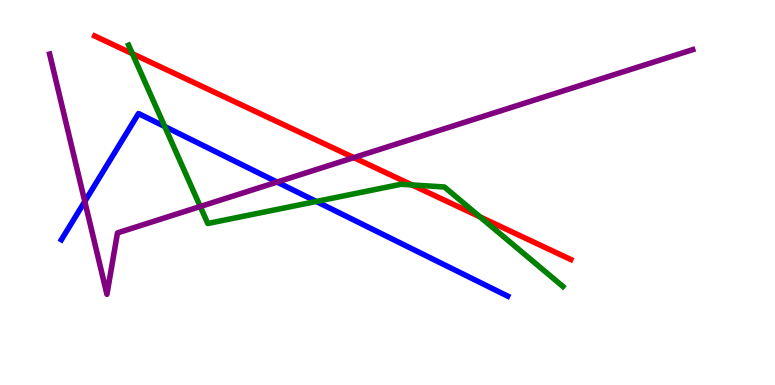[{'lines': ['blue', 'red'], 'intersections': []}, {'lines': ['green', 'red'], 'intersections': [{'x': 1.71, 'y': 8.61}, {'x': 5.32, 'y': 5.2}, {'x': 6.19, 'y': 4.37}]}, {'lines': ['purple', 'red'], 'intersections': [{'x': 4.56, 'y': 5.91}]}, {'lines': ['blue', 'green'], 'intersections': [{'x': 2.13, 'y': 6.71}, {'x': 4.08, 'y': 4.77}]}, {'lines': ['blue', 'purple'], 'intersections': [{'x': 1.09, 'y': 4.77}, {'x': 3.57, 'y': 5.27}]}, {'lines': ['green', 'purple'], 'intersections': [{'x': 2.58, 'y': 4.64}]}]